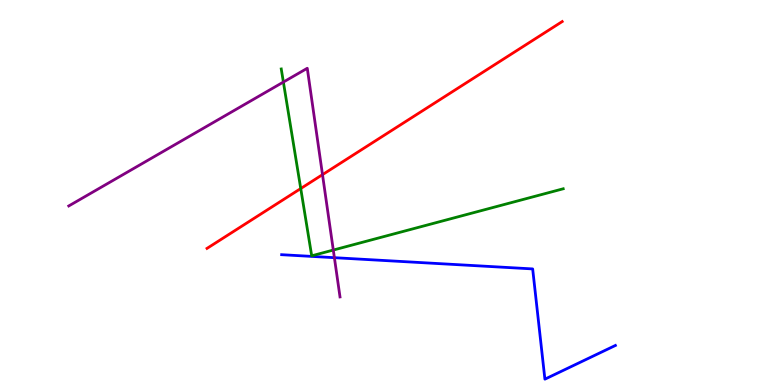[{'lines': ['blue', 'red'], 'intersections': []}, {'lines': ['green', 'red'], 'intersections': [{'x': 3.88, 'y': 5.1}]}, {'lines': ['purple', 'red'], 'intersections': [{'x': 4.16, 'y': 5.46}]}, {'lines': ['blue', 'green'], 'intersections': []}, {'lines': ['blue', 'purple'], 'intersections': [{'x': 4.31, 'y': 3.31}]}, {'lines': ['green', 'purple'], 'intersections': [{'x': 3.66, 'y': 7.87}, {'x': 4.3, 'y': 3.51}]}]